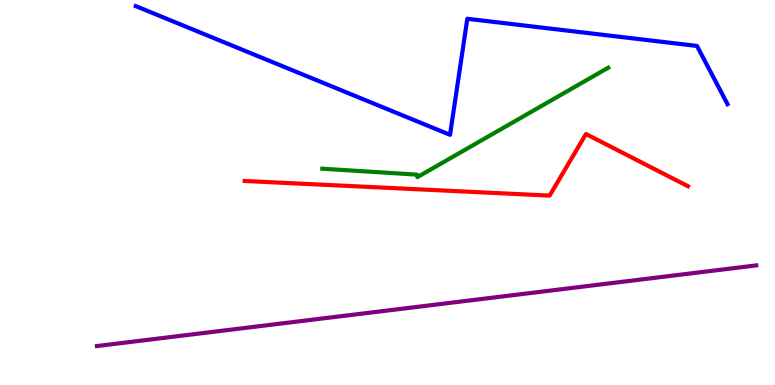[{'lines': ['blue', 'red'], 'intersections': []}, {'lines': ['green', 'red'], 'intersections': []}, {'lines': ['purple', 'red'], 'intersections': []}, {'lines': ['blue', 'green'], 'intersections': []}, {'lines': ['blue', 'purple'], 'intersections': []}, {'lines': ['green', 'purple'], 'intersections': []}]